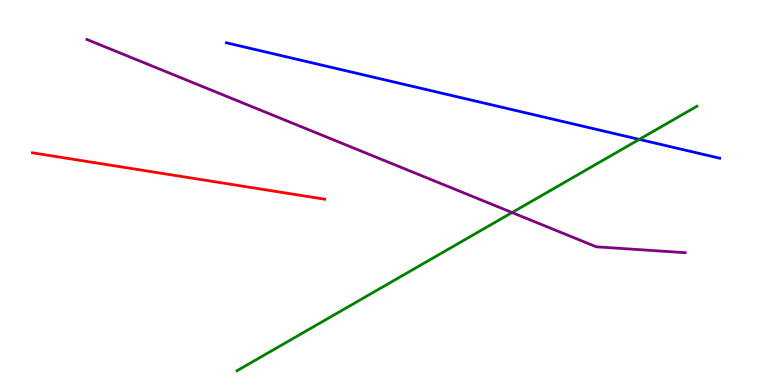[{'lines': ['blue', 'red'], 'intersections': []}, {'lines': ['green', 'red'], 'intersections': []}, {'lines': ['purple', 'red'], 'intersections': []}, {'lines': ['blue', 'green'], 'intersections': [{'x': 8.25, 'y': 6.38}]}, {'lines': ['blue', 'purple'], 'intersections': []}, {'lines': ['green', 'purple'], 'intersections': [{'x': 6.61, 'y': 4.48}]}]